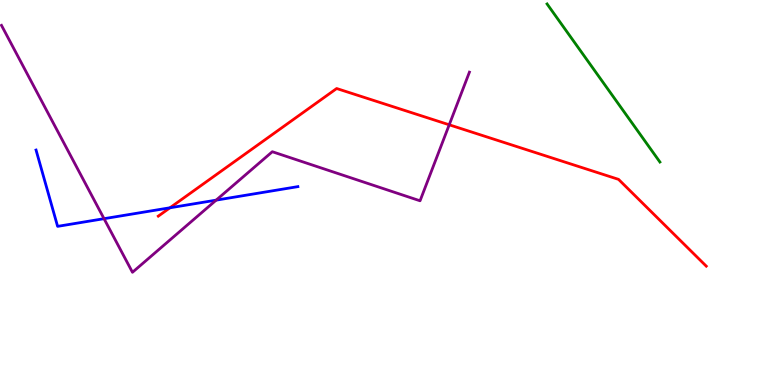[{'lines': ['blue', 'red'], 'intersections': [{'x': 2.19, 'y': 4.6}]}, {'lines': ['green', 'red'], 'intersections': []}, {'lines': ['purple', 'red'], 'intersections': [{'x': 5.8, 'y': 6.76}]}, {'lines': ['blue', 'green'], 'intersections': []}, {'lines': ['blue', 'purple'], 'intersections': [{'x': 1.34, 'y': 4.32}, {'x': 2.79, 'y': 4.8}]}, {'lines': ['green', 'purple'], 'intersections': []}]